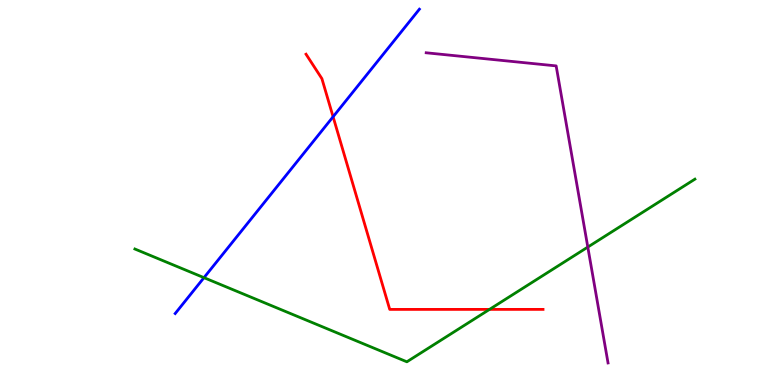[{'lines': ['blue', 'red'], 'intersections': [{'x': 4.3, 'y': 6.97}]}, {'lines': ['green', 'red'], 'intersections': [{'x': 6.32, 'y': 1.96}]}, {'lines': ['purple', 'red'], 'intersections': []}, {'lines': ['blue', 'green'], 'intersections': [{'x': 2.63, 'y': 2.79}]}, {'lines': ['blue', 'purple'], 'intersections': []}, {'lines': ['green', 'purple'], 'intersections': [{'x': 7.58, 'y': 3.58}]}]